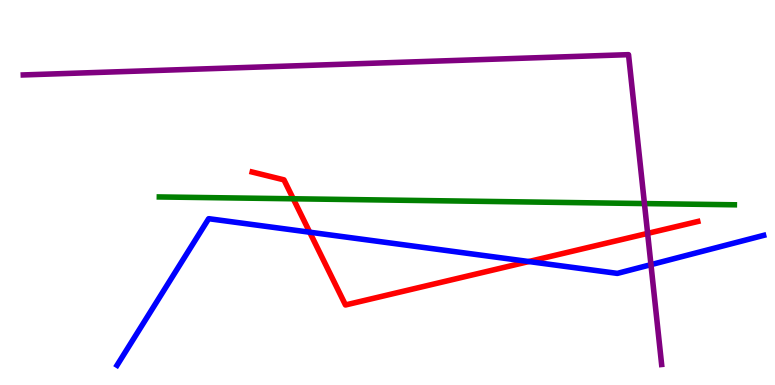[{'lines': ['blue', 'red'], 'intersections': [{'x': 4.0, 'y': 3.97}, {'x': 6.82, 'y': 3.21}]}, {'lines': ['green', 'red'], 'intersections': [{'x': 3.78, 'y': 4.84}]}, {'lines': ['purple', 'red'], 'intersections': [{'x': 8.36, 'y': 3.94}]}, {'lines': ['blue', 'green'], 'intersections': []}, {'lines': ['blue', 'purple'], 'intersections': [{'x': 8.4, 'y': 3.13}]}, {'lines': ['green', 'purple'], 'intersections': [{'x': 8.32, 'y': 4.71}]}]